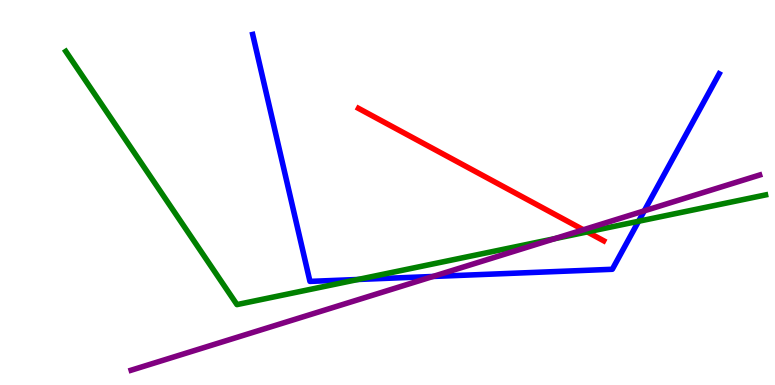[{'lines': ['blue', 'red'], 'intersections': []}, {'lines': ['green', 'red'], 'intersections': [{'x': 7.58, 'y': 3.98}]}, {'lines': ['purple', 'red'], 'intersections': [{'x': 7.53, 'y': 4.03}]}, {'lines': ['blue', 'green'], 'intersections': [{'x': 4.62, 'y': 2.74}, {'x': 8.24, 'y': 4.25}]}, {'lines': ['blue', 'purple'], 'intersections': [{'x': 5.59, 'y': 2.82}, {'x': 8.31, 'y': 4.52}]}, {'lines': ['green', 'purple'], 'intersections': [{'x': 7.16, 'y': 3.8}]}]